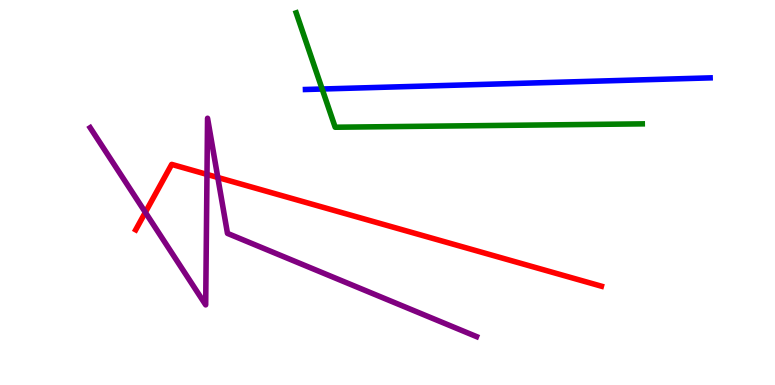[{'lines': ['blue', 'red'], 'intersections': []}, {'lines': ['green', 'red'], 'intersections': []}, {'lines': ['purple', 'red'], 'intersections': [{'x': 1.88, 'y': 4.49}, {'x': 2.67, 'y': 5.47}, {'x': 2.81, 'y': 5.39}]}, {'lines': ['blue', 'green'], 'intersections': [{'x': 4.16, 'y': 7.69}]}, {'lines': ['blue', 'purple'], 'intersections': []}, {'lines': ['green', 'purple'], 'intersections': []}]